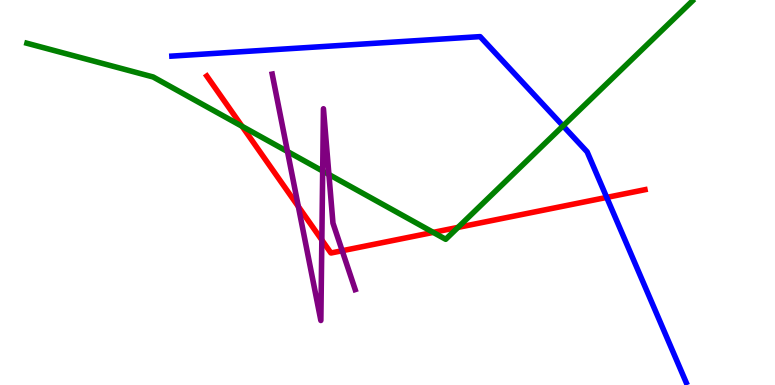[{'lines': ['blue', 'red'], 'intersections': [{'x': 7.83, 'y': 4.87}]}, {'lines': ['green', 'red'], 'intersections': [{'x': 3.12, 'y': 6.72}, {'x': 5.59, 'y': 3.96}, {'x': 5.91, 'y': 4.09}]}, {'lines': ['purple', 'red'], 'intersections': [{'x': 3.85, 'y': 4.63}, {'x': 4.15, 'y': 3.77}, {'x': 4.42, 'y': 3.49}]}, {'lines': ['blue', 'green'], 'intersections': [{'x': 7.27, 'y': 6.73}]}, {'lines': ['blue', 'purple'], 'intersections': []}, {'lines': ['green', 'purple'], 'intersections': [{'x': 3.71, 'y': 6.06}, {'x': 4.16, 'y': 5.56}, {'x': 4.24, 'y': 5.47}]}]